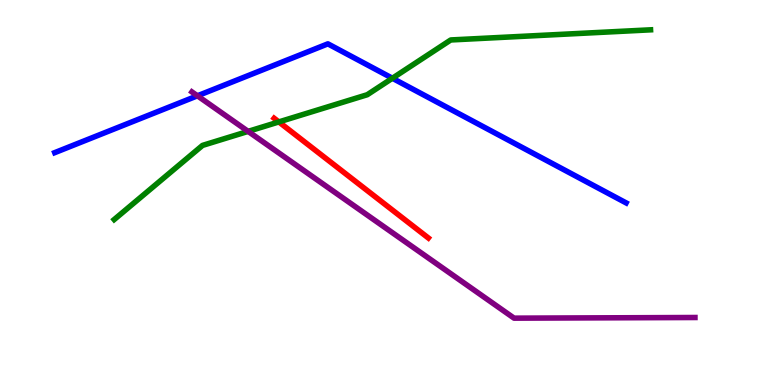[{'lines': ['blue', 'red'], 'intersections': []}, {'lines': ['green', 'red'], 'intersections': [{'x': 3.6, 'y': 6.83}]}, {'lines': ['purple', 'red'], 'intersections': []}, {'lines': ['blue', 'green'], 'intersections': [{'x': 5.06, 'y': 7.97}]}, {'lines': ['blue', 'purple'], 'intersections': [{'x': 2.55, 'y': 7.51}]}, {'lines': ['green', 'purple'], 'intersections': [{'x': 3.2, 'y': 6.59}]}]